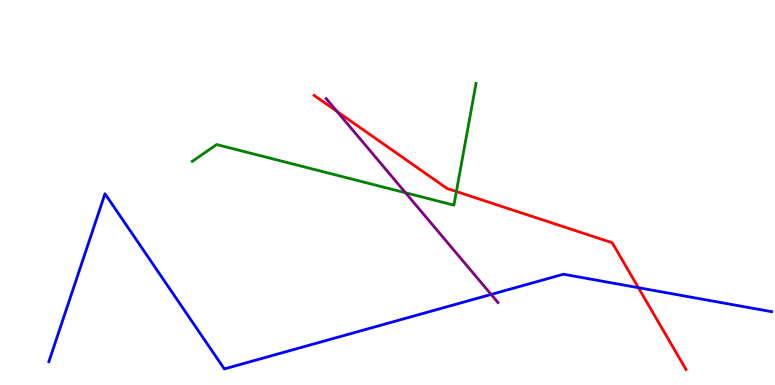[{'lines': ['blue', 'red'], 'intersections': [{'x': 8.24, 'y': 2.53}]}, {'lines': ['green', 'red'], 'intersections': [{'x': 5.89, 'y': 5.03}]}, {'lines': ['purple', 'red'], 'intersections': [{'x': 4.35, 'y': 7.11}]}, {'lines': ['blue', 'green'], 'intersections': []}, {'lines': ['blue', 'purple'], 'intersections': [{'x': 6.34, 'y': 2.35}]}, {'lines': ['green', 'purple'], 'intersections': [{'x': 5.23, 'y': 4.99}]}]